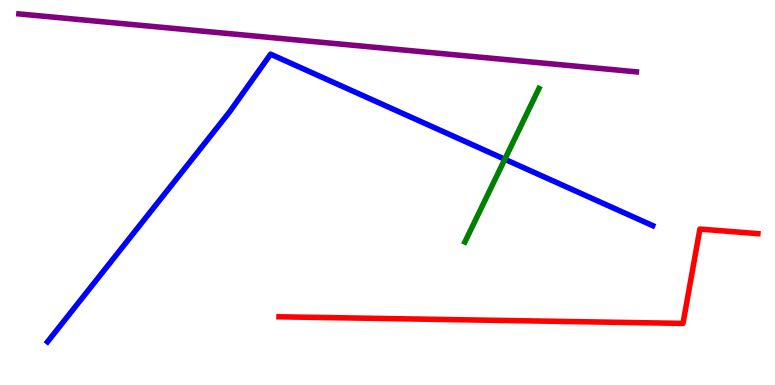[{'lines': ['blue', 'red'], 'intersections': []}, {'lines': ['green', 'red'], 'intersections': []}, {'lines': ['purple', 'red'], 'intersections': []}, {'lines': ['blue', 'green'], 'intersections': [{'x': 6.51, 'y': 5.86}]}, {'lines': ['blue', 'purple'], 'intersections': []}, {'lines': ['green', 'purple'], 'intersections': []}]